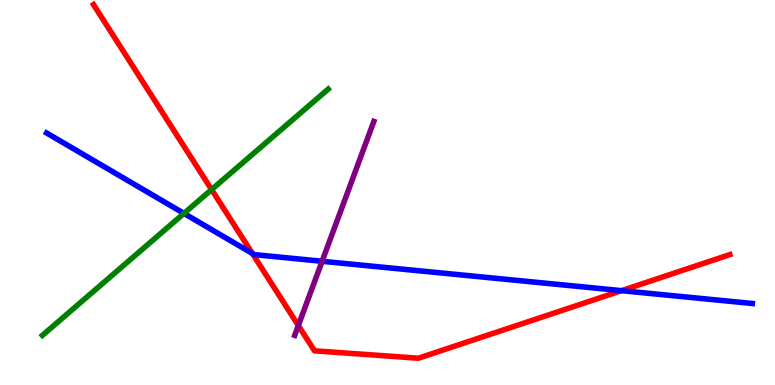[{'lines': ['blue', 'red'], 'intersections': [{'x': 3.26, 'y': 3.42}, {'x': 8.02, 'y': 2.45}]}, {'lines': ['green', 'red'], 'intersections': [{'x': 2.73, 'y': 5.08}]}, {'lines': ['purple', 'red'], 'intersections': [{'x': 3.85, 'y': 1.55}]}, {'lines': ['blue', 'green'], 'intersections': [{'x': 2.37, 'y': 4.46}]}, {'lines': ['blue', 'purple'], 'intersections': [{'x': 4.16, 'y': 3.21}]}, {'lines': ['green', 'purple'], 'intersections': []}]